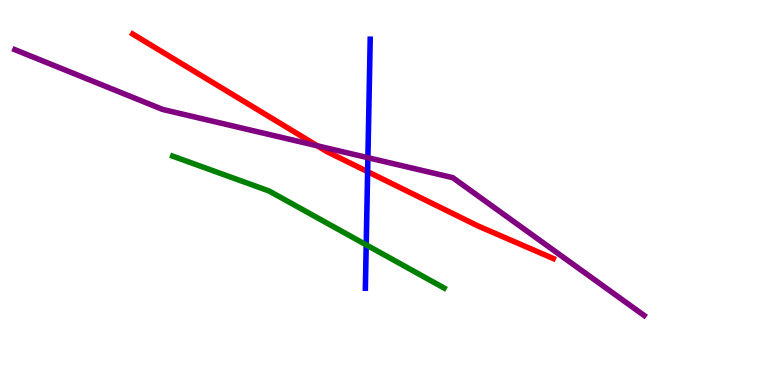[{'lines': ['blue', 'red'], 'intersections': [{'x': 4.74, 'y': 5.54}]}, {'lines': ['green', 'red'], 'intersections': []}, {'lines': ['purple', 'red'], 'intersections': [{'x': 4.09, 'y': 6.21}]}, {'lines': ['blue', 'green'], 'intersections': [{'x': 4.73, 'y': 3.64}]}, {'lines': ['blue', 'purple'], 'intersections': [{'x': 4.75, 'y': 5.9}]}, {'lines': ['green', 'purple'], 'intersections': []}]